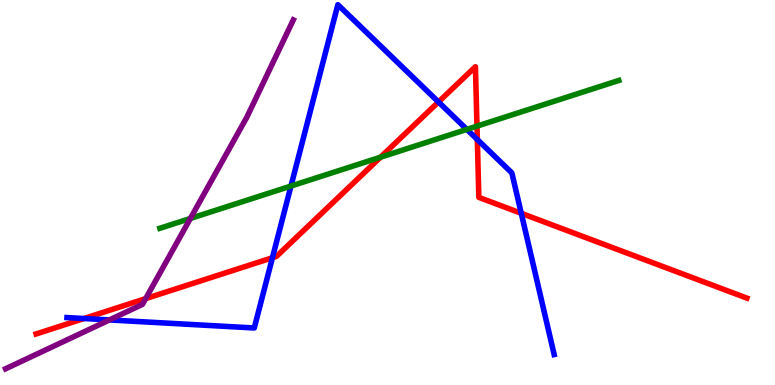[{'lines': ['blue', 'red'], 'intersections': [{'x': 1.08, 'y': 1.73}, {'x': 3.52, 'y': 3.31}, {'x': 5.66, 'y': 7.35}, {'x': 6.16, 'y': 6.38}, {'x': 6.73, 'y': 4.46}]}, {'lines': ['green', 'red'], 'intersections': [{'x': 4.91, 'y': 5.92}, {'x': 6.15, 'y': 6.72}]}, {'lines': ['purple', 'red'], 'intersections': [{'x': 1.88, 'y': 2.24}]}, {'lines': ['blue', 'green'], 'intersections': [{'x': 3.75, 'y': 5.17}, {'x': 6.02, 'y': 6.64}]}, {'lines': ['blue', 'purple'], 'intersections': [{'x': 1.41, 'y': 1.69}]}, {'lines': ['green', 'purple'], 'intersections': [{'x': 2.46, 'y': 4.33}]}]